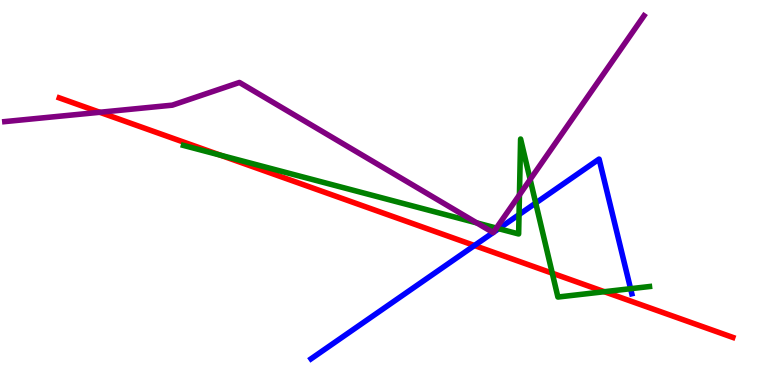[{'lines': ['blue', 'red'], 'intersections': [{'x': 6.12, 'y': 3.62}]}, {'lines': ['green', 'red'], 'intersections': [{'x': 2.84, 'y': 5.97}, {'x': 7.13, 'y': 2.9}, {'x': 7.8, 'y': 2.42}]}, {'lines': ['purple', 'red'], 'intersections': [{'x': 1.29, 'y': 7.08}]}, {'lines': ['blue', 'green'], 'intersections': [{'x': 6.44, 'y': 4.06}, {'x': 6.7, 'y': 4.43}, {'x': 6.91, 'y': 4.73}, {'x': 8.14, 'y': 2.5}]}, {'lines': ['blue', 'purple'], 'intersections': [{'x': 6.36, 'y': 3.96}, {'x': 6.37, 'y': 3.96}]}, {'lines': ['green', 'purple'], 'intersections': [{'x': 6.15, 'y': 4.21}, {'x': 6.4, 'y': 4.08}, {'x': 6.7, 'y': 4.94}, {'x': 6.84, 'y': 5.34}]}]